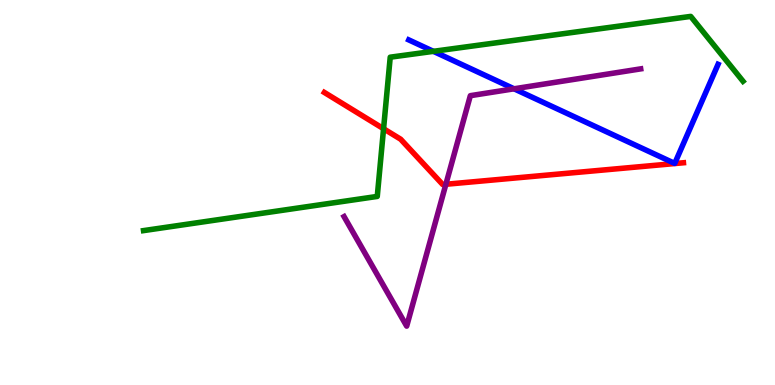[{'lines': ['blue', 'red'], 'intersections': []}, {'lines': ['green', 'red'], 'intersections': [{'x': 4.95, 'y': 6.66}]}, {'lines': ['purple', 'red'], 'intersections': [{'x': 5.75, 'y': 5.21}]}, {'lines': ['blue', 'green'], 'intersections': [{'x': 5.59, 'y': 8.67}]}, {'lines': ['blue', 'purple'], 'intersections': [{'x': 6.63, 'y': 7.69}]}, {'lines': ['green', 'purple'], 'intersections': []}]